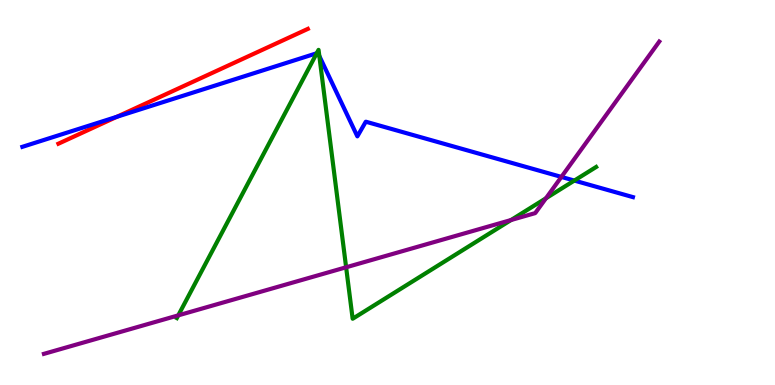[{'lines': ['blue', 'red'], 'intersections': [{'x': 1.51, 'y': 6.97}]}, {'lines': ['green', 'red'], 'intersections': []}, {'lines': ['purple', 'red'], 'intersections': []}, {'lines': ['blue', 'green'], 'intersections': [{'x': 4.09, 'y': 8.62}, {'x': 4.12, 'y': 8.54}, {'x': 7.41, 'y': 5.31}]}, {'lines': ['blue', 'purple'], 'intersections': [{'x': 7.24, 'y': 5.4}]}, {'lines': ['green', 'purple'], 'intersections': [{'x': 2.3, 'y': 1.81}, {'x': 4.47, 'y': 3.06}, {'x': 6.59, 'y': 4.28}, {'x': 7.04, 'y': 4.85}]}]